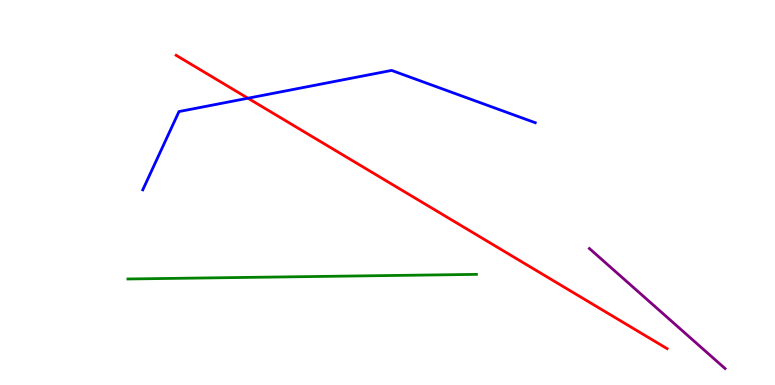[{'lines': ['blue', 'red'], 'intersections': [{'x': 3.2, 'y': 7.45}]}, {'lines': ['green', 'red'], 'intersections': []}, {'lines': ['purple', 'red'], 'intersections': []}, {'lines': ['blue', 'green'], 'intersections': []}, {'lines': ['blue', 'purple'], 'intersections': []}, {'lines': ['green', 'purple'], 'intersections': []}]